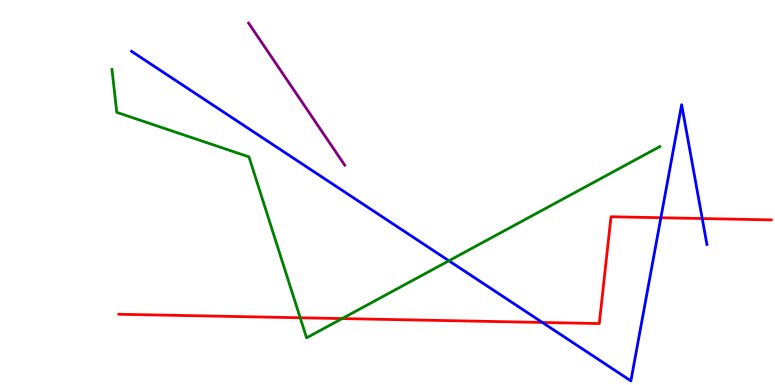[{'lines': ['blue', 'red'], 'intersections': [{'x': 7.0, 'y': 1.62}, {'x': 8.53, 'y': 4.34}, {'x': 9.06, 'y': 4.32}]}, {'lines': ['green', 'red'], 'intersections': [{'x': 3.87, 'y': 1.75}, {'x': 4.41, 'y': 1.73}]}, {'lines': ['purple', 'red'], 'intersections': []}, {'lines': ['blue', 'green'], 'intersections': [{'x': 5.79, 'y': 3.23}]}, {'lines': ['blue', 'purple'], 'intersections': []}, {'lines': ['green', 'purple'], 'intersections': []}]